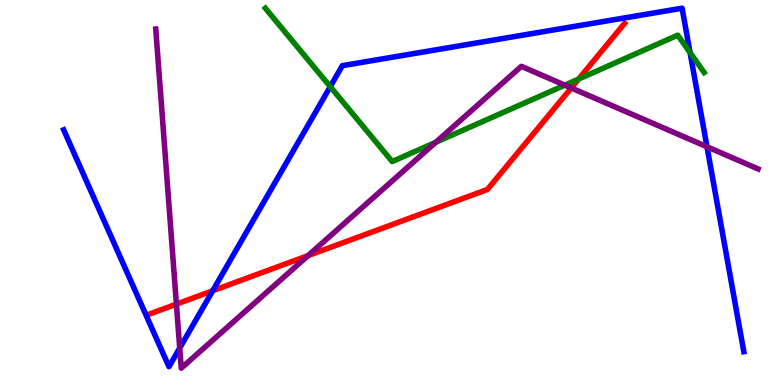[{'lines': ['blue', 'red'], 'intersections': [{'x': 2.74, 'y': 2.45}]}, {'lines': ['green', 'red'], 'intersections': [{'x': 7.47, 'y': 7.95}]}, {'lines': ['purple', 'red'], 'intersections': [{'x': 2.28, 'y': 2.1}, {'x': 3.98, 'y': 3.36}, {'x': 7.37, 'y': 7.72}]}, {'lines': ['blue', 'green'], 'intersections': [{'x': 4.26, 'y': 7.75}, {'x': 8.9, 'y': 8.63}]}, {'lines': ['blue', 'purple'], 'intersections': [{'x': 2.32, 'y': 0.959}, {'x': 9.12, 'y': 6.19}]}, {'lines': ['green', 'purple'], 'intersections': [{'x': 5.62, 'y': 6.31}, {'x': 7.29, 'y': 7.79}]}]